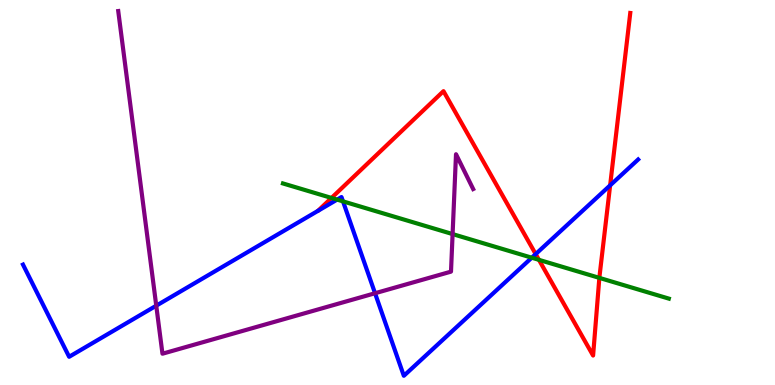[{'lines': ['blue', 'red'], 'intersections': [{'x': 6.91, 'y': 3.4}, {'x': 7.87, 'y': 5.19}]}, {'lines': ['green', 'red'], 'intersections': [{'x': 4.28, 'y': 4.86}, {'x': 6.95, 'y': 3.25}, {'x': 7.73, 'y': 2.78}]}, {'lines': ['purple', 'red'], 'intersections': []}, {'lines': ['blue', 'green'], 'intersections': [{'x': 4.35, 'y': 4.82}, {'x': 4.43, 'y': 4.77}, {'x': 6.86, 'y': 3.31}]}, {'lines': ['blue', 'purple'], 'intersections': [{'x': 2.02, 'y': 2.06}, {'x': 4.84, 'y': 2.38}]}, {'lines': ['green', 'purple'], 'intersections': [{'x': 5.84, 'y': 3.92}]}]